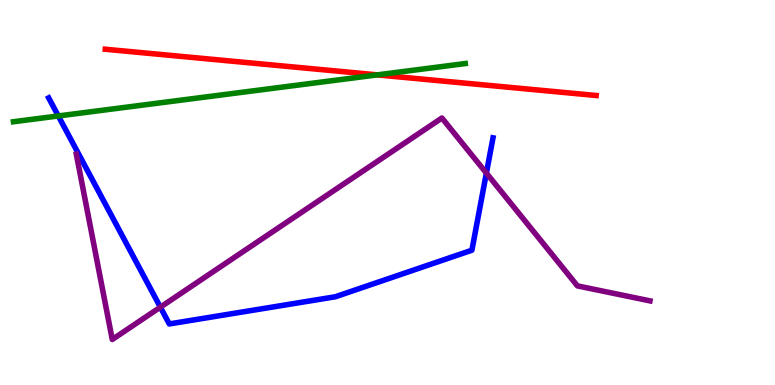[{'lines': ['blue', 'red'], 'intersections': []}, {'lines': ['green', 'red'], 'intersections': [{'x': 4.87, 'y': 8.06}]}, {'lines': ['purple', 'red'], 'intersections': []}, {'lines': ['blue', 'green'], 'intersections': [{'x': 0.753, 'y': 6.99}]}, {'lines': ['blue', 'purple'], 'intersections': [{'x': 2.07, 'y': 2.02}, {'x': 6.28, 'y': 5.5}]}, {'lines': ['green', 'purple'], 'intersections': []}]